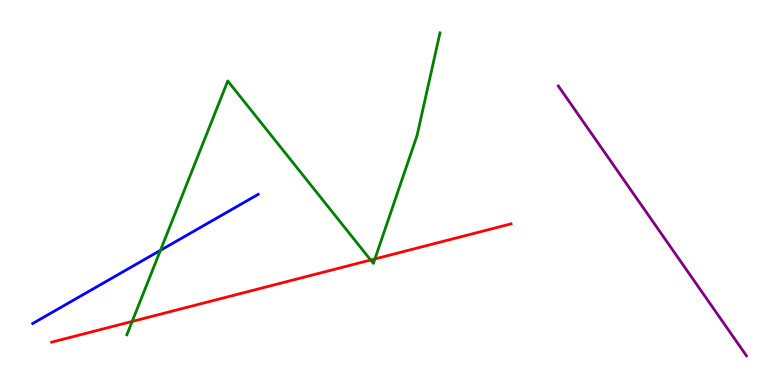[{'lines': ['blue', 'red'], 'intersections': []}, {'lines': ['green', 'red'], 'intersections': [{'x': 1.71, 'y': 1.65}, {'x': 4.78, 'y': 3.25}, {'x': 4.84, 'y': 3.27}]}, {'lines': ['purple', 'red'], 'intersections': []}, {'lines': ['blue', 'green'], 'intersections': [{'x': 2.07, 'y': 3.5}]}, {'lines': ['blue', 'purple'], 'intersections': []}, {'lines': ['green', 'purple'], 'intersections': []}]